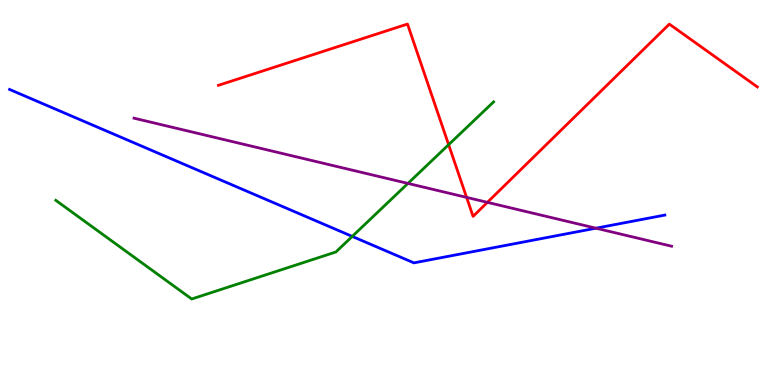[{'lines': ['blue', 'red'], 'intersections': []}, {'lines': ['green', 'red'], 'intersections': [{'x': 5.79, 'y': 6.24}]}, {'lines': ['purple', 'red'], 'intersections': [{'x': 6.02, 'y': 4.87}, {'x': 6.29, 'y': 4.74}]}, {'lines': ['blue', 'green'], 'intersections': [{'x': 4.55, 'y': 3.86}]}, {'lines': ['blue', 'purple'], 'intersections': [{'x': 7.69, 'y': 4.07}]}, {'lines': ['green', 'purple'], 'intersections': [{'x': 5.26, 'y': 5.24}]}]